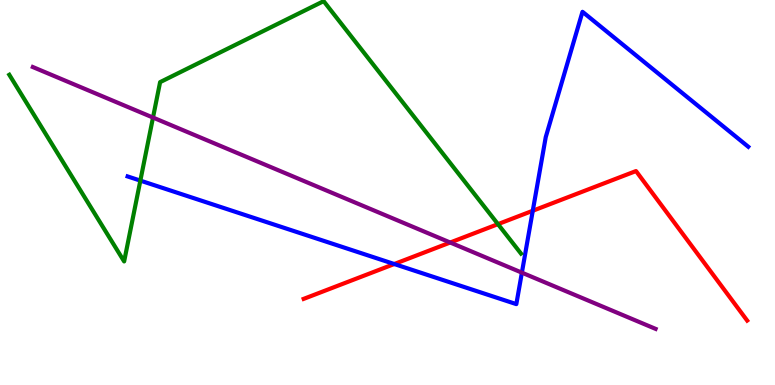[{'lines': ['blue', 'red'], 'intersections': [{'x': 5.09, 'y': 3.14}, {'x': 6.87, 'y': 4.53}]}, {'lines': ['green', 'red'], 'intersections': [{'x': 6.43, 'y': 4.18}]}, {'lines': ['purple', 'red'], 'intersections': [{'x': 5.81, 'y': 3.7}]}, {'lines': ['blue', 'green'], 'intersections': [{'x': 1.81, 'y': 5.31}]}, {'lines': ['blue', 'purple'], 'intersections': [{'x': 6.73, 'y': 2.92}]}, {'lines': ['green', 'purple'], 'intersections': [{'x': 1.97, 'y': 6.95}]}]